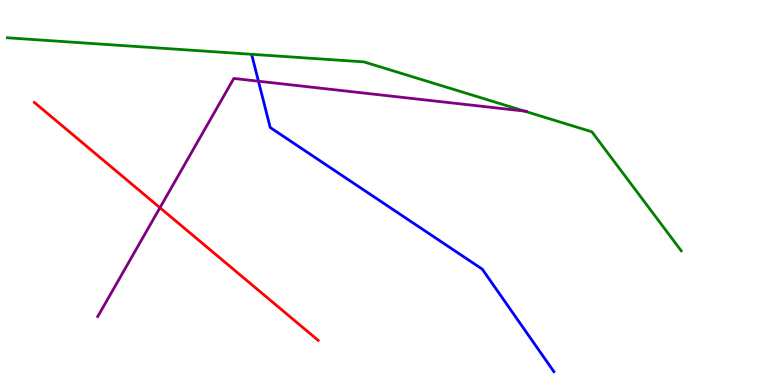[{'lines': ['blue', 'red'], 'intersections': []}, {'lines': ['green', 'red'], 'intersections': []}, {'lines': ['purple', 'red'], 'intersections': [{'x': 2.06, 'y': 4.6}]}, {'lines': ['blue', 'green'], 'intersections': []}, {'lines': ['blue', 'purple'], 'intersections': [{'x': 3.33, 'y': 7.89}]}, {'lines': ['green', 'purple'], 'intersections': [{'x': 6.77, 'y': 7.12}]}]